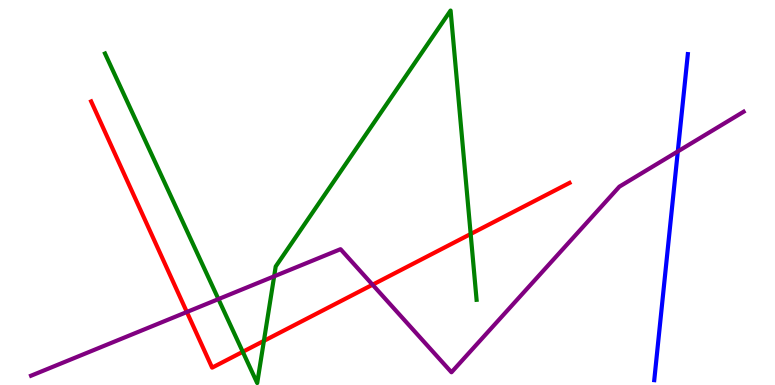[{'lines': ['blue', 'red'], 'intersections': []}, {'lines': ['green', 'red'], 'intersections': [{'x': 3.13, 'y': 0.862}, {'x': 3.41, 'y': 1.15}, {'x': 6.07, 'y': 3.92}]}, {'lines': ['purple', 'red'], 'intersections': [{'x': 2.41, 'y': 1.9}, {'x': 4.81, 'y': 2.6}]}, {'lines': ['blue', 'green'], 'intersections': []}, {'lines': ['blue', 'purple'], 'intersections': [{'x': 8.75, 'y': 6.07}]}, {'lines': ['green', 'purple'], 'intersections': [{'x': 2.82, 'y': 2.23}, {'x': 3.54, 'y': 2.82}]}]